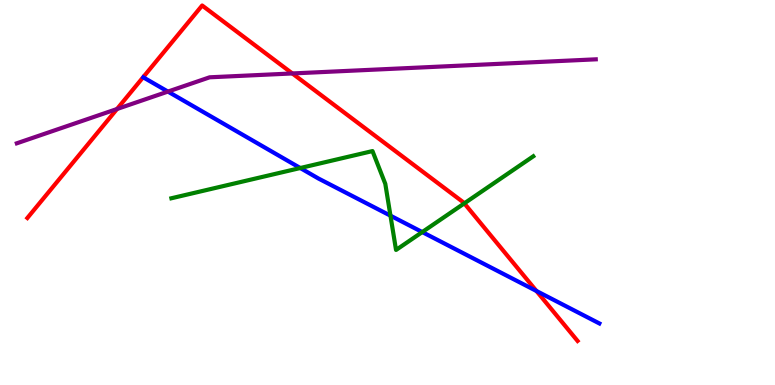[{'lines': ['blue', 'red'], 'intersections': [{'x': 6.92, 'y': 2.44}]}, {'lines': ['green', 'red'], 'intersections': [{'x': 5.99, 'y': 4.72}]}, {'lines': ['purple', 'red'], 'intersections': [{'x': 1.51, 'y': 7.17}, {'x': 3.77, 'y': 8.09}]}, {'lines': ['blue', 'green'], 'intersections': [{'x': 3.87, 'y': 5.64}, {'x': 5.04, 'y': 4.4}, {'x': 5.45, 'y': 3.97}]}, {'lines': ['blue', 'purple'], 'intersections': [{'x': 2.17, 'y': 7.62}]}, {'lines': ['green', 'purple'], 'intersections': []}]